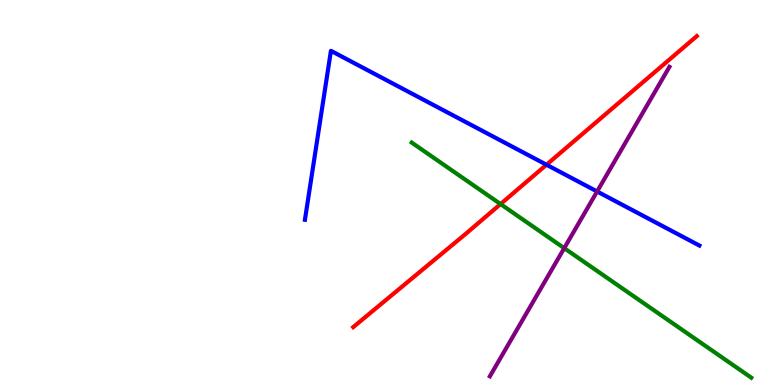[{'lines': ['blue', 'red'], 'intersections': [{'x': 7.05, 'y': 5.72}]}, {'lines': ['green', 'red'], 'intersections': [{'x': 6.46, 'y': 4.7}]}, {'lines': ['purple', 'red'], 'intersections': []}, {'lines': ['blue', 'green'], 'intersections': []}, {'lines': ['blue', 'purple'], 'intersections': [{'x': 7.7, 'y': 5.03}]}, {'lines': ['green', 'purple'], 'intersections': [{'x': 7.28, 'y': 3.55}]}]